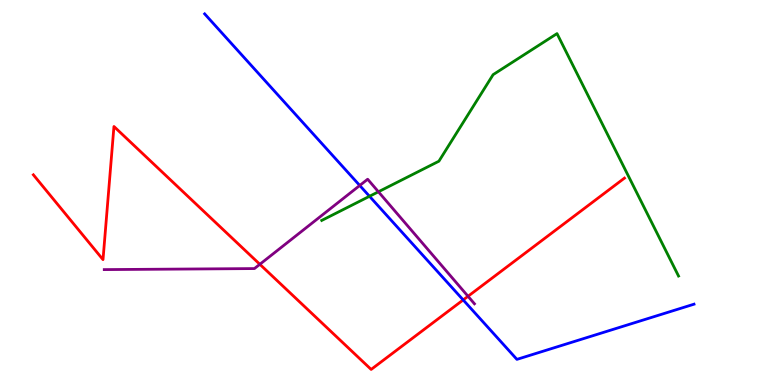[{'lines': ['blue', 'red'], 'intersections': [{'x': 5.98, 'y': 2.21}]}, {'lines': ['green', 'red'], 'intersections': []}, {'lines': ['purple', 'red'], 'intersections': [{'x': 3.35, 'y': 3.14}, {'x': 6.04, 'y': 2.3}]}, {'lines': ['blue', 'green'], 'intersections': [{'x': 4.77, 'y': 4.9}]}, {'lines': ['blue', 'purple'], 'intersections': [{'x': 4.64, 'y': 5.18}]}, {'lines': ['green', 'purple'], 'intersections': [{'x': 4.88, 'y': 5.02}]}]